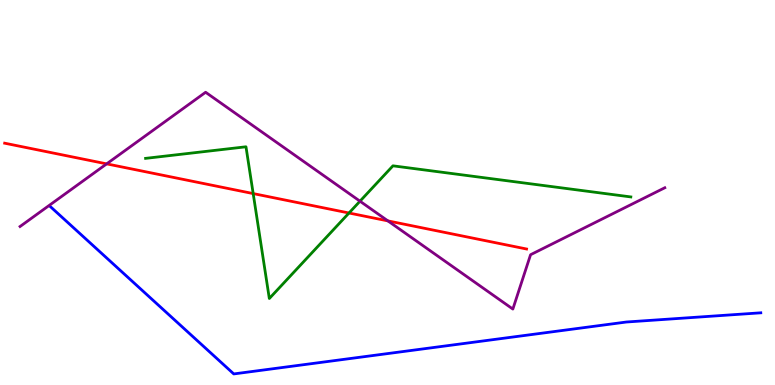[{'lines': ['blue', 'red'], 'intersections': []}, {'lines': ['green', 'red'], 'intersections': [{'x': 3.27, 'y': 4.97}, {'x': 4.5, 'y': 4.47}]}, {'lines': ['purple', 'red'], 'intersections': [{'x': 1.38, 'y': 5.74}, {'x': 5.01, 'y': 4.26}]}, {'lines': ['blue', 'green'], 'intersections': []}, {'lines': ['blue', 'purple'], 'intersections': []}, {'lines': ['green', 'purple'], 'intersections': [{'x': 4.65, 'y': 4.77}]}]